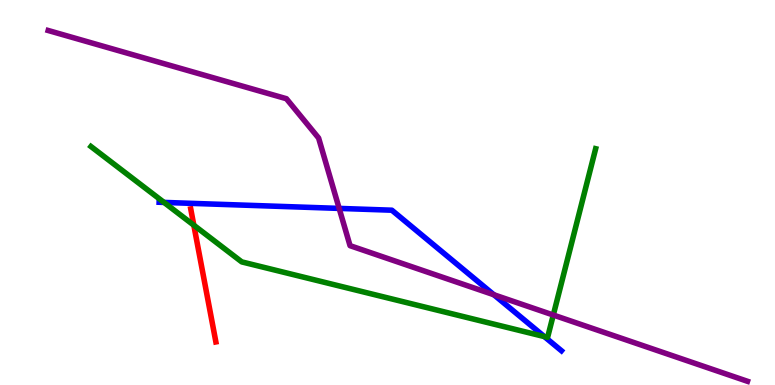[{'lines': ['blue', 'red'], 'intersections': []}, {'lines': ['green', 'red'], 'intersections': [{'x': 2.5, 'y': 4.15}]}, {'lines': ['purple', 'red'], 'intersections': []}, {'lines': ['blue', 'green'], 'intersections': [{'x': 2.12, 'y': 4.74}, {'x': 7.02, 'y': 1.26}]}, {'lines': ['blue', 'purple'], 'intersections': [{'x': 4.38, 'y': 4.59}, {'x': 6.37, 'y': 2.34}]}, {'lines': ['green', 'purple'], 'intersections': [{'x': 7.14, 'y': 1.82}]}]